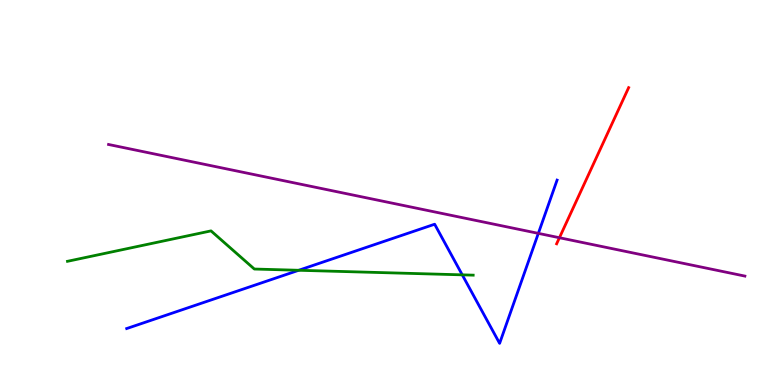[{'lines': ['blue', 'red'], 'intersections': []}, {'lines': ['green', 'red'], 'intersections': []}, {'lines': ['purple', 'red'], 'intersections': [{'x': 7.22, 'y': 3.83}]}, {'lines': ['blue', 'green'], 'intersections': [{'x': 3.85, 'y': 2.98}, {'x': 5.96, 'y': 2.86}]}, {'lines': ['blue', 'purple'], 'intersections': [{'x': 6.95, 'y': 3.94}]}, {'lines': ['green', 'purple'], 'intersections': []}]